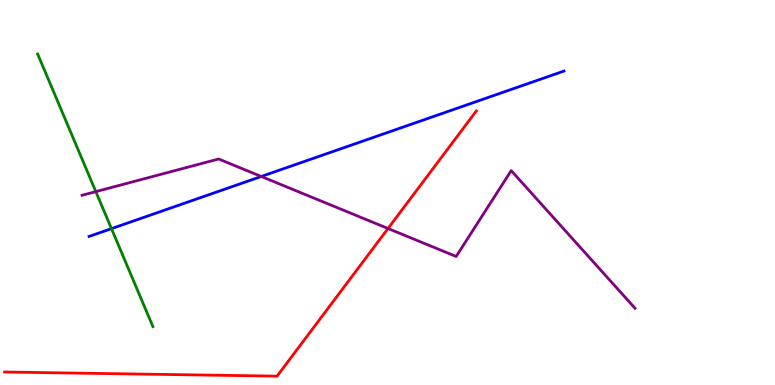[{'lines': ['blue', 'red'], 'intersections': []}, {'lines': ['green', 'red'], 'intersections': []}, {'lines': ['purple', 'red'], 'intersections': [{'x': 5.01, 'y': 4.06}]}, {'lines': ['blue', 'green'], 'intersections': [{'x': 1.44, 'y': 4.06}]}, {'lines': ['blue', 'purple'], 'intersections': [{'x': 3.37, 'y': 5.42}]}, {'lines': ['green', 'purple'], 'intersections': [{'x': 1.24, 'y': 5.02}]}]